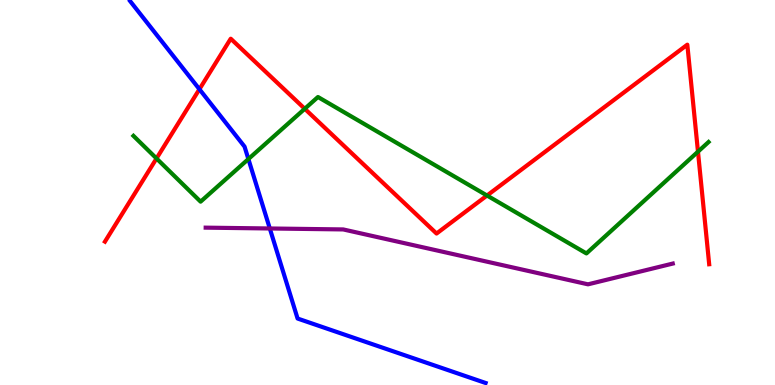[{'lines': ['blue', 'red'], 'intersections': [{'x': 2.57, 'y': 7.68}]}, {'lines': ['green', 'red'], 'intersections': [{'x': 2.02, 'y': 5.88}, {'x': 3.93, 'y': 7.17}, {'x': 6.28, 'y': 4.92}, {'x': 9.01, 'y': 6.06}]}, {'lines': ['purple', 'red'], 'intersections': []}, {'lines': ['blue', 'green'], 'intersections': [{'x': 3.2, 'y': 5.87}]}, {'lines': ['blue', 'purple'], 'intersections': [{'x': 3.48, 'y': 4.07}]}, {'lines': ['green', 'purple'], 'intersections': []}]